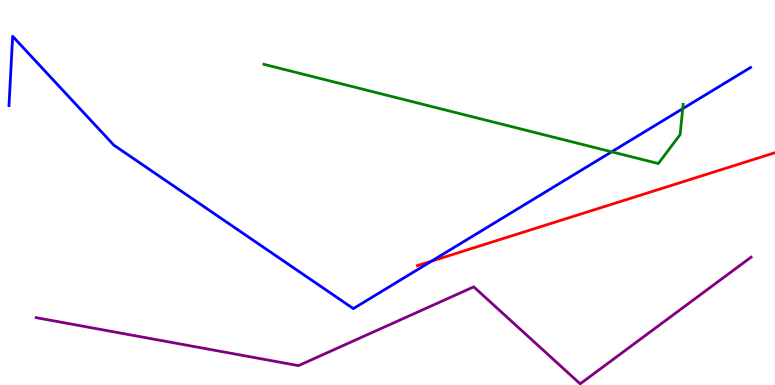[{'lines': ['blue', 'red'], 'intersections': [{'x': 5.57, 'y': 3.22}]}, {'lines': ['green', 'red'], 'intersections': []}, {'lines': ['purple', 'red'], 'intersections': []}, {'lines': ['blue', 'green'], 'intersections': [{'x': 7.89, 'y': 6.06}, {'x': 8.81, 'y': 7.18}]}, {'lines': ['blue', 'purple'], 'intersections': []}, {'lines': ['green', 'purple'], 'intersections': []}]